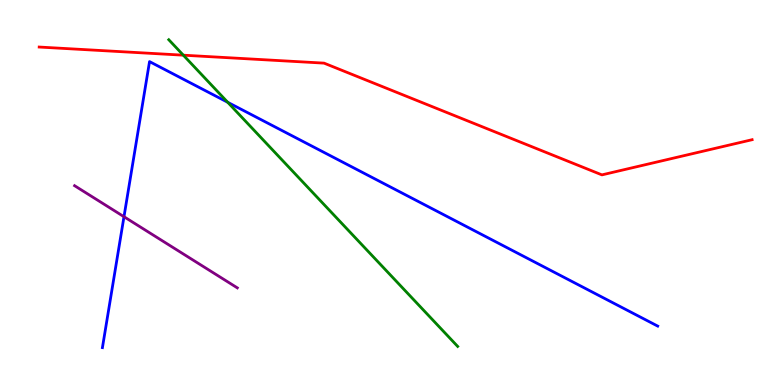[{'lines': ['blue', 'red'], 'intersections': []}, {'lines': ['green', 'red'], 'intersections': [{'x': 2.37, 'y': 8.57}]}, {'lines': ['purple', 'red'], 'intersections': []}, {'lines': ['blue', 'green'], 'intersections': [{'x': 2.94, 'y': 7.34}]}, {'lines': ['blue', 'purple'], 'intersections': [{'x': 1.6, 'y': 4.37}]}, {'lines': ['green', 'purple'], 'intersections': []}]